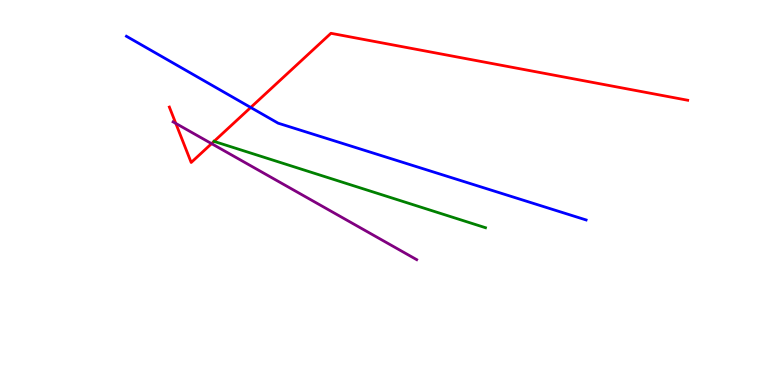[{'lines': ['blue', 'red'], 'intersections': [{'x': 3.23, 'y': 7.21}]}, {'lines': ['green', 'red'], 'intersections': [{'x': 2.76, 'y': 6.33}]}, {'lines': ['purple', 'red'], 'intersections': [{'x': 2.27, 'y': 6.79}, {'x': 2.73, 'y': 6.27}]}, {'lines': ['blue', 'green'], 'intersections': []}, {'lines': ['blue', 'purple'], 'intersections': []}, {'lines': ['green', 'purple'], 'intersections': []}]